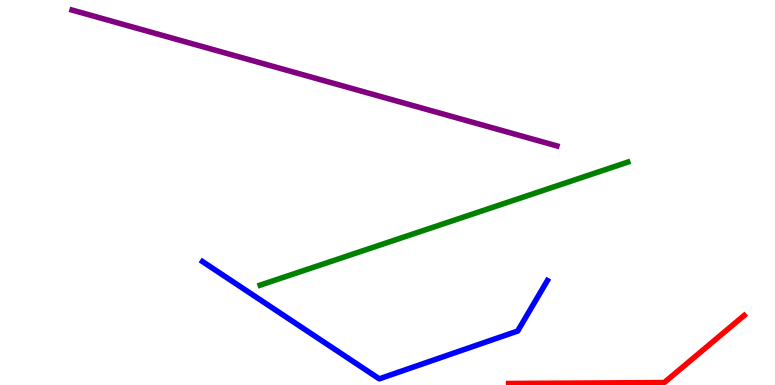[{'lines': ['blue', 'red'], 'intersections': []}, {'lines': ['green', 'red'], 'intersections': []}, {'lines': ['purple', 'red'], 'intersections': []}, {'lines': ['blue', 'green'], 'intersections': []}, {'lines': ['blue', 'purple'], 'intersections': []}, {'lines': ['green', 'purple'], 'intersections': []}]